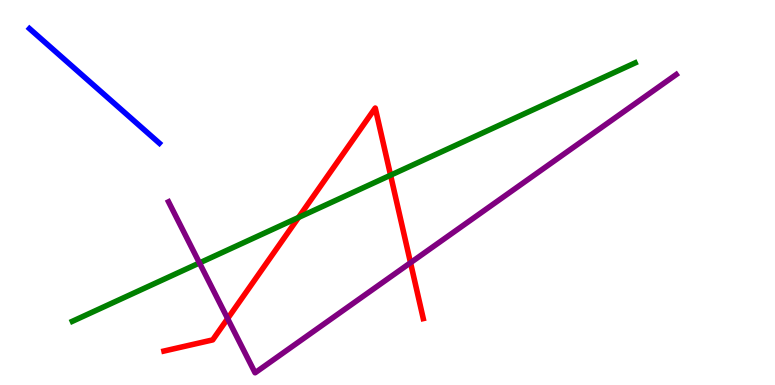[{'lines': ['blue', 'red'], 'intersections': []}, {'lines': ['green', 'red'], 'intersections': [{'x': 3.85, 'y': 4.35}, {'x': 5.04, 'y': 5.45}]}, {'lines': ['purple', 'red'], 'intersections': [{'x': 2.94, 'y': 1.73}, {'x': 5.3, 'y': 3.18}]}, {'lines': ['blue', 'green'], 'intersections': []}, {'lines': ['blue', 'purple'], 'intersections': []}, {'lines': ['green', 'purple'], 'intersections': [{'x': 2.57, 'y': 3.17}]}]